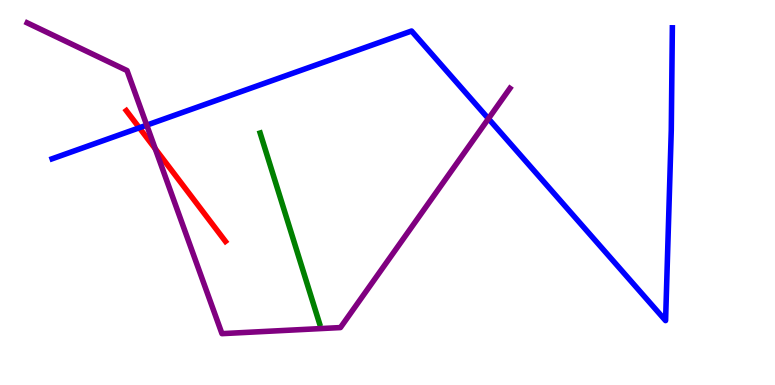[{'lines': ['blue', 'red'], 'intersections': [{'x': 1.8, 'y': 6.68}]}, {'lines': ['green', 'red'], 'intersections': []}, {'lines': ['purple', 'red'], 'intersections': [{'x': 2.0, 'y': 6.13}]}, {'lines': ['blue', 'green'], 'intersections': []}, {'lines': ['blue', 'purple'], 'intersections': [{'x': 1.89, 'y': 6.75}, {'x': 6.3, 'y': 6.92}]}, {'lines': ['green', 'purple'], 'intersections': []}]